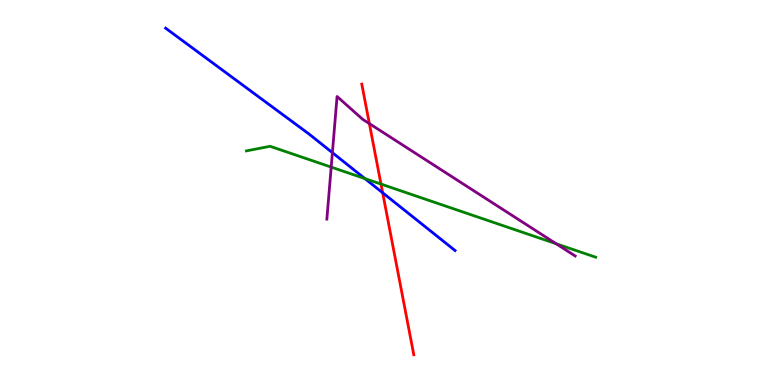[{'lines': ['blue', 'red'], 'intersections': [{'x': 4.94, 'y': 4.99}]}, {'lines': ['green', 'red'], 'intersections': [{'x': 4.92, 'y': 5.22}]}, {'lines': ['purple', 'red'], 'intersections': [{'x': 4.77, 'y': 6.79}]}, {'lines': ['blue', 'green'], 'intersections': [{'x': 4.71, 'y': 5.36}]}, {'lines': ['blue', 'purple'], 'intersections': [{'x': 4.29, 'y': 6.03}]}, {'lines': ['green', 'purple'], 'intersections': [{'x': 4.27, 'y': 5.66}, {'x': 7.18, 'y': 3.67}]}]